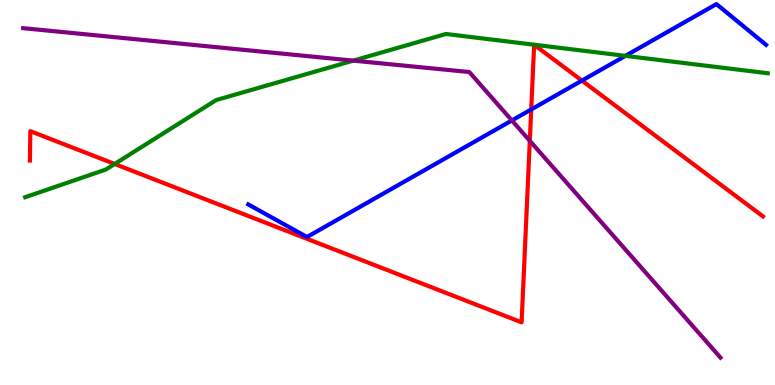[{'lines': ['blue', 'red'], 'intersections': [{'x': 6.85, 'y': 7.16}, {'x': 7.51, 'y': 7.91}]}, {'lines': ['green', 'red'], 'intersections': [{'x': 1.48, 'y': 5.74}]}, {'lines': ['purple', 'red'], 'intersections': [{'x': 6.84, 'y': 6.34}]}, {'lines': ['blue', 'green'], 'intersections': [{'x': 8.07, 'y': 8.55}]}, {'lines': ['blue', 'purple'], 'intersections': [{'x': 6.6, 'y': 6.87}]}, {'lines': ['green', 'purple'], 'intersections': [{'x': 4.56, 'y': 8.43}]}]